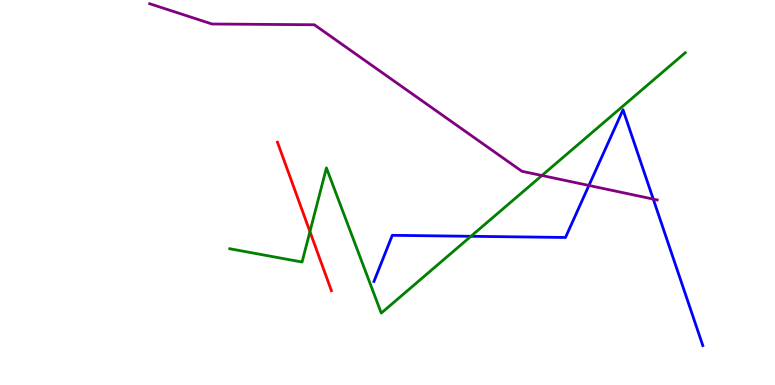[{'lines': ['blue', 'red'], 'intersections': []}, {'lines': ['green', 'red'], 'intersections': [{'x': 4.0, 'y': 3.98}]}, {'lines': ['purple', 'red'], 'intersections': []}, {'lines': ['blue', 'green'], 'intersections': [{'x': 6.08, 'y': 3.86}]}, {'lines': ['blue', 'purple'], 'intersections': [{'x': 7.6, 'y': 5.18}, {'x': 8.43, 'y': 4.83}]}, {'lines': ['green', 'purple'], 'intersections': [{'x': 6.99, 'y': 5.44}]}]